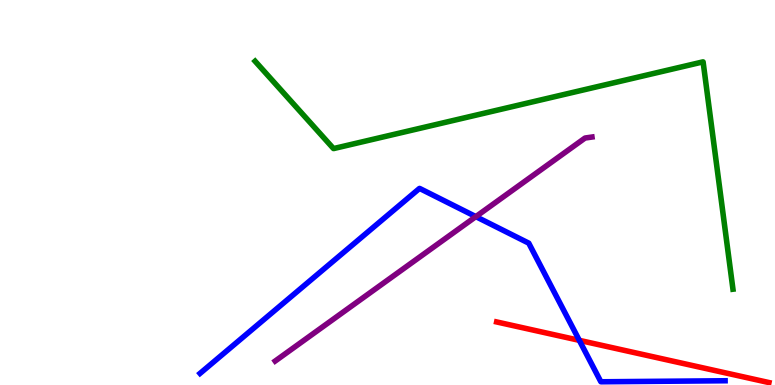[{'lines': ['blue', 'red'], 'intersections': [{'x': 7.48, 'y': 1.16}]}, {'lines': ['green', 'red'], 'intersections': []}, {'lines': ['purple', 'red'], 'intersections': []}, {'lines': ['blue', 'green'], 'intersections': []}, {'lines': ['blue', 'purple'], 'intersections': [{'x': 6.14, 'y': 4.37}]}, {'lines': ['green', 'purple'], 'intersections': []}]